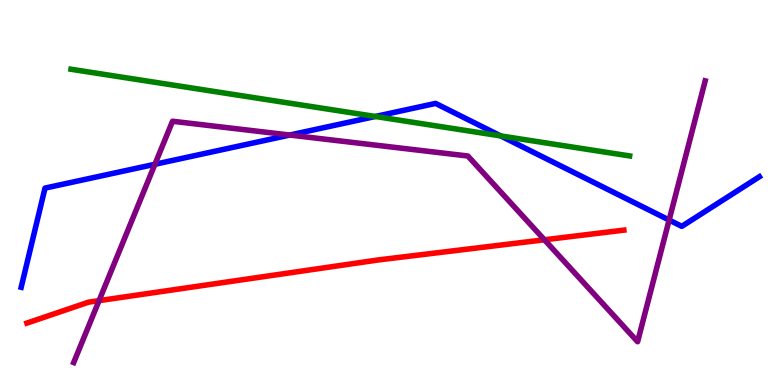[{'lines': ['blue', 'red'], 'intersections': []}, {'lines': ['green', 'red'], 'intersections': []}, {'lines': ['purple', 'red'], 'intersections': [{'x': 1.28, 'y': 2.19}, {'x': 7.02, 'y': 3.77}]}, {'lines': ['blue', 'green'], 'intersections': [{'x': 4.84, 'y': 6.97}, {'x': 6.46, 'y': 6.47}]}, {'lines': ['blue', 'purple'], 'intersections': [{'x': 2.0, 'y': 5.73}, {'x': 3.74, 'y': 6.49}, {'x': 8.63, 'y': 4.28}]}, {'lines': ['green', 'purple'], 'intersections': []}]